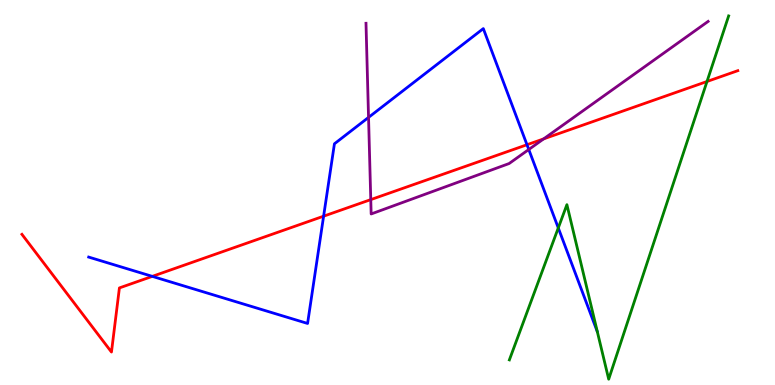[{'lines': ['blue', 'red'], 'intersections': [{'x': 1.97, 'y': 2.82}, {'x': 4.18, 'y': 4.38}, {'x': 6.8, 'y': 6.24}]}, {'lines': ['green', 'red'], 'intersections': [{'x': 9.12, 'y': 7.88}]}, {'lines': ['purple', 'red'], 'intersections': [{'x': 4.78, 'y': 4.82}, {'x': 7.01, 'y': 6.39}]}, {'lines': ['blue', 'green'], 'intersections': [{'x': 7.2, 'y': 4.08}]}, {'lines': ['blue', 'purple'], 'intersections': [{'x': 4.76, 'y': 6.95}, {'x': 6.82, 'y': 6.12}]}, {'lines': ['green', 'purple'], 'intersections': []}]